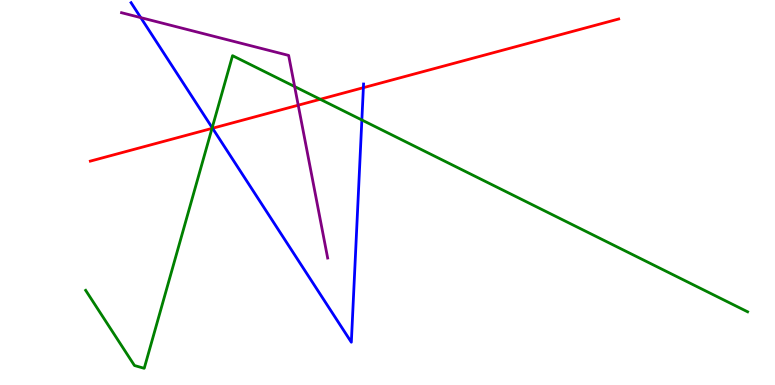[{'lines': ['blue', 'red'], 'intersections': [{'x': 2.74, 'y': 6.67}, {'x': 4.69, 'y': 7.72}]}, {'lines': ['green', 'red'], 'intersections': [{'x': 2.74, 'y': 6.67}, {'x': 4.13, 'y': 7.42}]}, {'lines': ['purple', 'red'], 'intersections': [{'x': 3.85, 'y': 7.27}]}, {'lines': ['blue', 'green'], 'intersections': [{'x': 2.74, 'y': 6.68}, {'x': 4.67, 'y': 6.88}]}, {'lines': ['blue', 'purple'], 'intersections': [{'x': 1.82, 'y': 9.54}]}, {'lines': ['green', 'purple'], 'intersections': [{'x': 3.8, 'y': 7.75}]}]